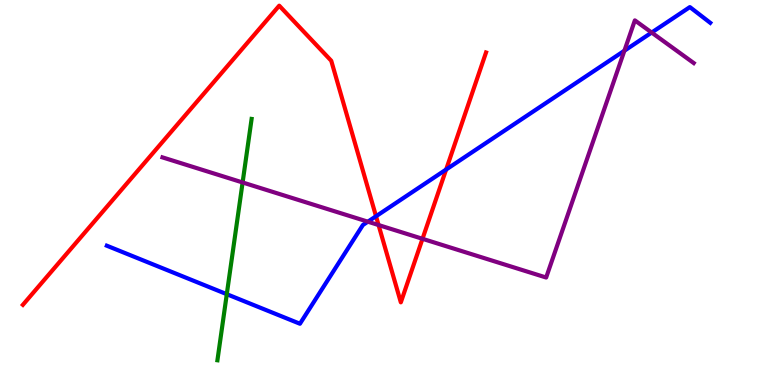[{'lines': ['blue', 'red'], 'intersections': [{'x': 4.85, 'y': 4.38}, {'x': 5.76, 'y': 5.6}]}, {'lines': ['green', 'red'], 'intersections': []}, {'lines': ['purple', 'red'], 'intersections': [{'x': 4.88, 'y': 4.15}, {'x': 5.45, 'y': 3.8}]}, {'lines': ['blue', 'green'], 'intersections': [{'x': 2.93, 'y': 2.36}]}, {'lines': ['blue', 'purple'], 'intersections': [{'x': 4.75, 'y': 4.24}, {'x': 8.06, 'y': 8.68}, {'x': 8.41, 'y': 9.15}]}, {'lines': ['green', 'purple'], 'intersections': [{'x': 3.13, 'y': 5.26}]}]